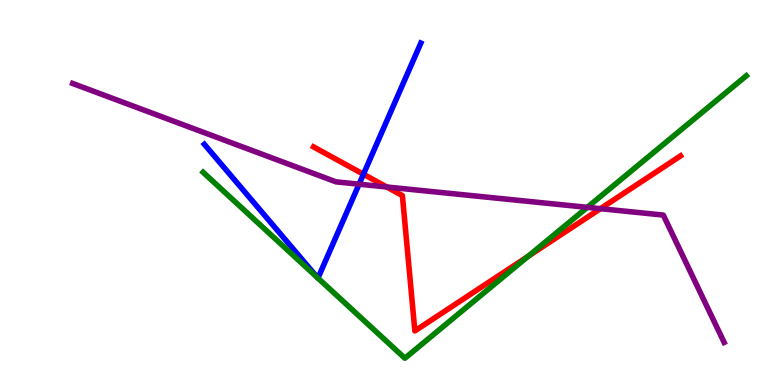[{'lines': ['blue', 'red'], 'intersections': [{'x': 4.69, 'y': 5.47}]}, {'lines': ['green', 'red'], 'intersections': [{'x': 6.81, 'y': 3.34}]}, {'lines': ['purple', 'red'], 'intersections': [{'x': 4.99, 'y': 5.14}, {'x': 7.75, 'y': 4.58}]}, {'lines': ['blue', 'green'], 'intersections': [{'x': 4.1, 'y': 2.78}, {'x': 4.1, 'y': 2.78}]}, {'lines': ['blue', 'purple'], 'intersections': [{'x': 4.63, 'y': 5.22}]}, {'lines': ['green', 'purple'], 'intersections': [{'x': 7.58, 'y': 4.61}]}]